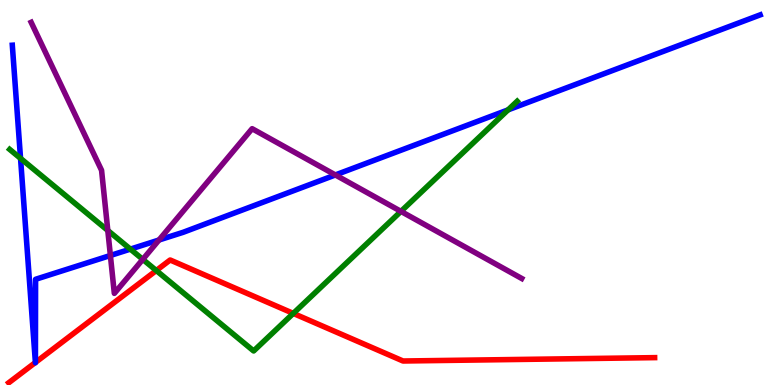[{'lines': ['blue', 'red'], 'intersections': [{'x': 0.457, 'y': 0.585}, {'x': 0.457, 'y': 0.586}]}, {'lines': ['green', 'red'], 'intersections': [{'x': 2.02, 'y': 2.97}, {'x': 3.78, 'y': 1.86}]}, {'lines': ['purple', 'red'], 'intersections': []}, {'lines': ['blue', 'green'], 'intersections': [{'x': 0.265, 'y': 5.89}, {'x': 1.68, 'y': 3.53}, {'x': 6.56, 'y': 7.15}]}, {'lines': ['blue', 'purple'], 'intersections': [{'x': 1.42, 'y': 3.36}, {'x': 2.05, 'y': 3.77}, {'x': 4.33, 'y': 5.46}]}, {'lines': ['green', 'purple'], 'intersections': [{'x': 1.39, 'y': 4.01}, {'x': 1.84, 'y': 3.26}, {'x': 5.17, 'y': 4.51}]}]